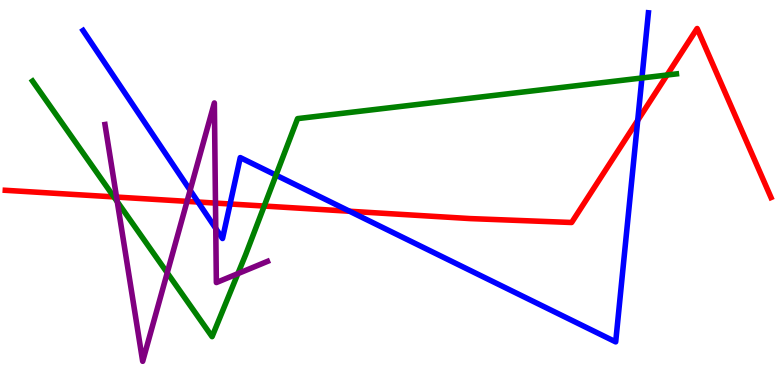[{'lines': ['blue', 'red'], 'intersections': [{'x': 2.56, 'y': 4.75}, {'x': 2.97, 'y': 4.7}, {'x': 4.51, 'y': 4.51}, {'x': 8.23, 'y': 6.87}]}, {'lines': ['green', 'red'], 'intersections': [{'x': 1.47, 'y': 4.89}, {'x': 3.41, 'y': 4.65}, {'x': 8.61, 'y': 8.05}]}, {'lines': ['purple', 'red'], 'intersections': [{'x': 1.5, 'y': 4.88}, {'x': 2.41, 'y': 4.77}, {'x': 2.78, 'y': 4.73}]}, {'lines': ['blue', 'green'], 'intersections': [{'x': 3.56, 'y': 5.45}, {'x': 8.28, 'y': 7.97}]}, {'lines': ['blue', 'purple'], 'intersections': [{'x': 2.45, 'y': 5.06}, {'x': 2.78, 'y': 4.07}]}, {'lines': ['green', 'purple'], 'intersections': [{'x': 1.51, 'y': 4.76}, {'x': 2.16, 'y': 2.91}, {'x': 3.07, 'y': 2.89}]}]